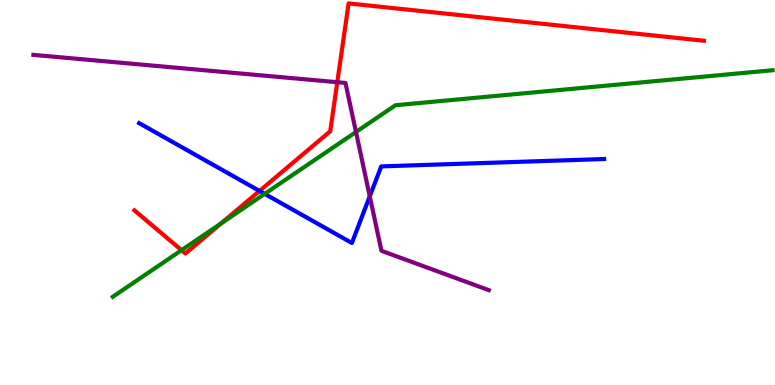[{'lines': ['blue', 'red'], 'intersections': [{'x': 3.35, 'y': 5.04}]}, {'lines': ['green', 'red'], 'intersections': [{'x': 2.34, 'y': 3.5}, {'x': 2.85, 'y': 4.2}]}, {'lines': ['purple', 'red'], 'intersections': [{'x': 4.35, 'y': 7.86}]}, {'lines': ['blue', 'green'], 'intersections': [{'x': 3.42, 'y': 4.96}]}, {'lines': ['blue', 'purple'], 'intersections': [{'x': 4.77, 'y': 4.9}]}, {'lines': ['green', 'purple'], 'intersections': [{'x': 4.59, 'y': 6.57}]}]